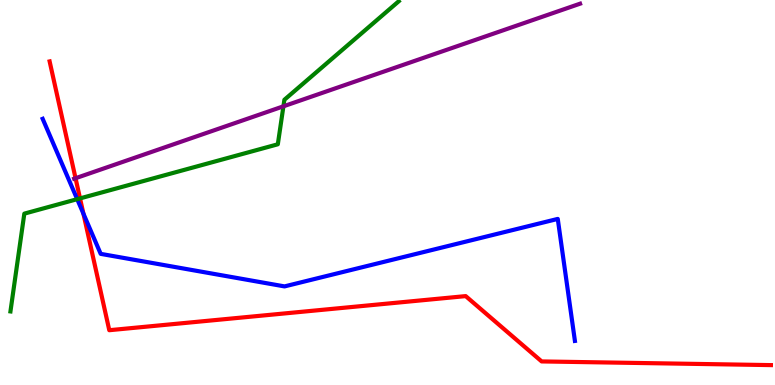[{'lines': ['blue', 'red'], 'intersections': [{'x': 1.08, 'y': 4.45}]}, {'lines': ['green', 'red'], 'intersections': [{'x': 1.03, 'y': 4.85}]}, {'lines': ['purple', 'red'], 'intersections': [{'x': 0.975, 'y': 5.37}]}, {'lines': ['blue', 'green'], 'intersections': [{'x': 0.996, 'y': 4.83}]}, {'lines': ['blue', 'purple'], 'intersections': []}, {'lines': ['green', 'purple'], 'intersections': [{'x': 3.66, 'y': 7.24}]}]